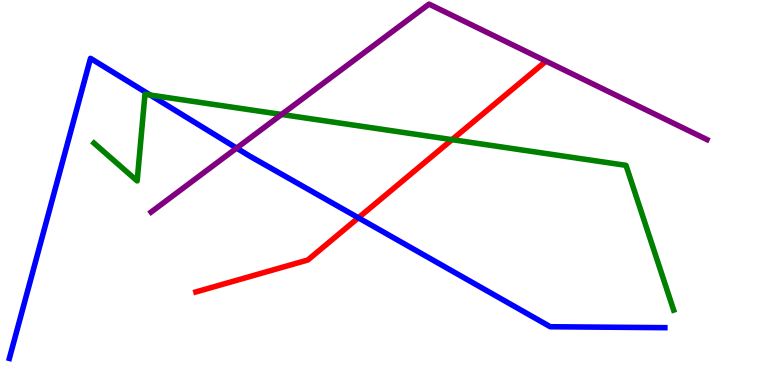[{'lines': ['blue', 'red'], 'intersections': [{'x': 4.62, 'y': 4.34}]}, {'lines': ['green', 'red'], 'intersections': [{'x': 5.83, 'y': 6.37}]}, {'lines': ['purple', 'red'], 'intersections': []}, {'lines': ['blue', 'green'], 'intersections': [{'x': 1.94, 'y': 7.53}]}, {'lines': ['blue', 'purple'], 'intersections': [{'x': 3.05, 'y': 6.15}]}, {'lines': ['green', 'purple'], 'intersections': [{'x': 3.63, 'y': 7.03}]}]